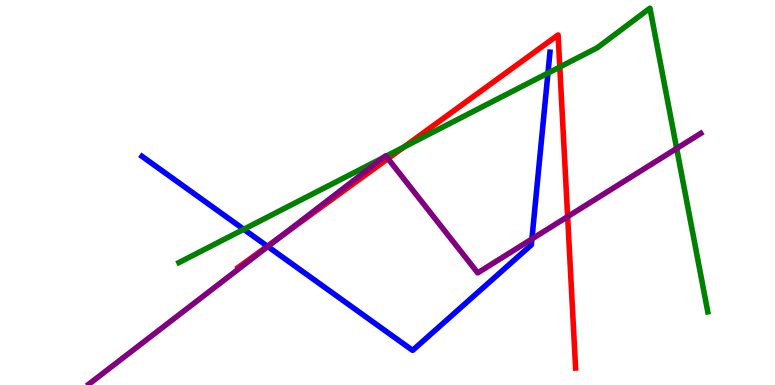[{'lines': ['blue', 'red'], 'intersections': [{'x': 3.45, 'y': 3.6}]}, {'lines': ['green', 'red'], 'intersections': [{'x': 5.21, 'y': 6.18}, {'x': 7.22, 'y': 8.26}]}, {'lines': ['purple', 'red'], 'intersections': [{'x': 3.63, 'y': 3.87}, {'x': 5.01, 'y': 5.88}, {'x': 7.32, 'y': 4.37}]}, {'lines': ['blue', 'green'], 'intersections': [{'x': 3.15, 'y': 4.04}, {'x': 7.07, 'y': 8.1}]}, {'lines': ['blue', 'purple'], 'intersections': [{'x': 3.46, 'y': 3.6}, {'x': 6.86, 'y': 3.79}]}, {'lines': ['green', 'purple'], 'intersections': [{'x': 4.95, 'y': 5.91}, {'x': 4.98, 'y': 5.94}, {'x': 8.73, 'y': 6.14}]}]